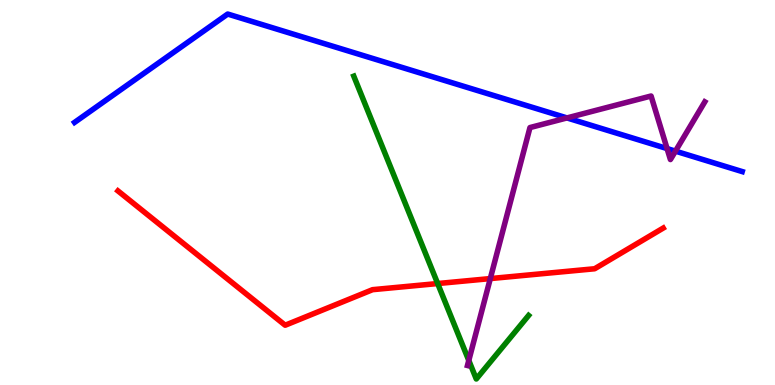[{'lines': ['blue', 'red'], 'intersections': []}, {'lines': ['green', 'red'], 'intersections': [{'x': 5.65, 'y': 2.64}]}, {'lines': ['purple', 'red'], 'intersections': [{'x': 6.33, 'y': 2.76}]}, {'lines': ['blue', 'green'], 'intersections': []}, {'lines': ['blue', 'purple'], 'intersections': [{'x': 7.32, 'y': 6.94}, {'x': 8.61, 'y': 6.14}, {'x': 8.72, 'y': 6.07}]}, {'lines': ['green', 'purple'], 'intersections': [{'x': 6.05, 'y': 0.637}]}]